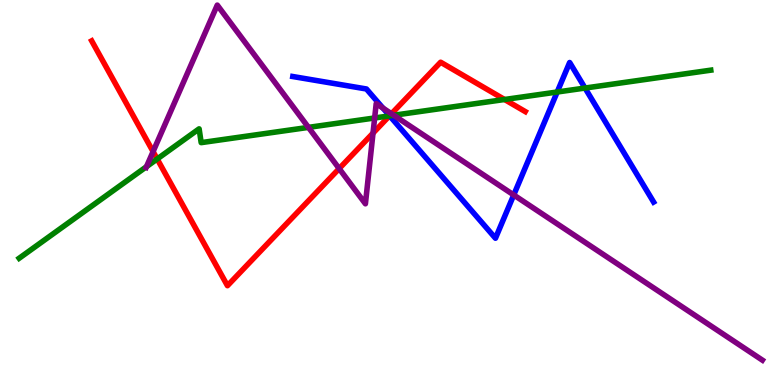[{'lines': ['blue', 'red'], 'intersections': [{'x': 5.03, 'y': 6.99}]}, {'lines': ['green', 'red'], 'intersections': [{'x': 2.03, 'y': 5.87}, {'x': 5.03, 'y': 6.99}, {'x': 6.51, 'y': 7.42}]}, {'lines': ['purple', 'red'], 'intersections': [{'x': 1.98, 'y': 6.06}, {'x': 4.38, 'y': 5.62}, {'x': 4.81, 'y': 6.54}, {'x': 5.05, 'y': 7.05}]}, {'lines': ['blue', 'green'], 'intersections': [{'x': 5.03, 'y': 6.99}, {'x': 7.19, 'y': 7.61}, {'x': 7.55, 'y': 7.71}]}, {'lines': ['blue', 'purple'], 'intersections': [{'x': 4.94, 'y': 7.19}, {'x': 6.63, 'y': 4.94}]}, {'lines': ['green', 'purple'], 'intersections': [{'x': 1.89, 'y': 5.67}, {'x': 3.98, 'y': 6.69}, {'x': 4.83, 'y': 6.94}, {'x': 5.08, 'y': 7.01}]}]